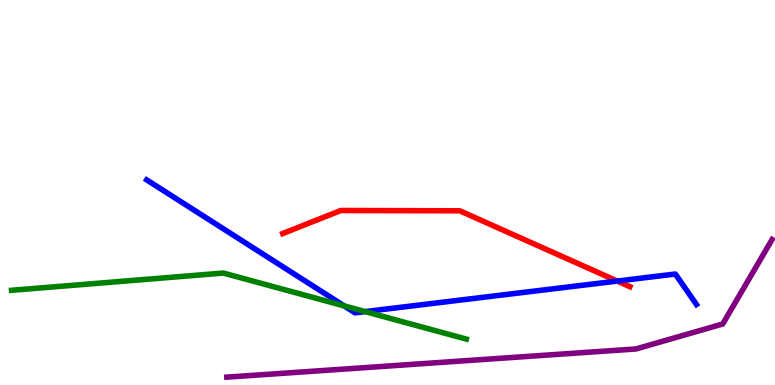[{'lines': ['blue', 'red'], 'intersections': [{'x': 7.96, 'y': 2.7}]}, {'lines': ['green', 'red'], 'intersections': []}, {'lines': ['purple', 'red'], 'intersections': []}, {'lines': ['blue', 'green'], 'intersections': [{'x': 4.44, 'y': 2.06}, {'x': 4.71, 'y': 1.91}]}, {'lines': ['blue', 'purple'], 'intersections': []}, {'lines': ['green', 'purple'], 'intersections': []}]